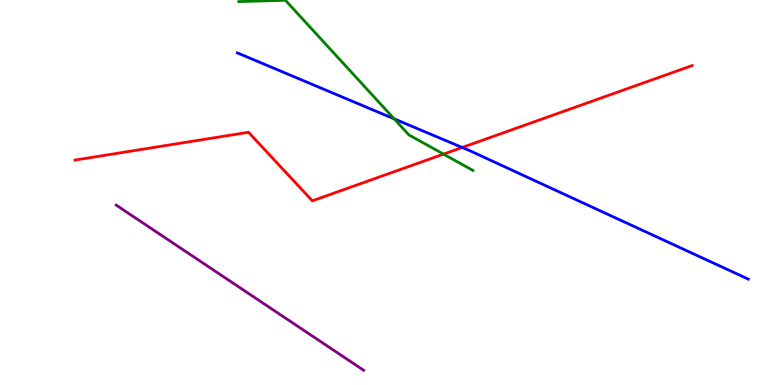[{'lines': ['blue', 'red'], 'intersections': [{'x': 5.96, 'y': 6.17}]}, {'lines': ['green', 'red'], 'intersections': [{'x': 5.72, 'y': 6.0}]}, {'lines': ['purple', 'red'], 'intersections': []}, {'lines': ['blue', 'green'], 'intersections': [{'x': 5.09, 'y': 6.91}]}, {'lines': ['blue', 'purple'], 'intersections': []}, {'lines': ['green', 'purple'], 'intersections': []}]